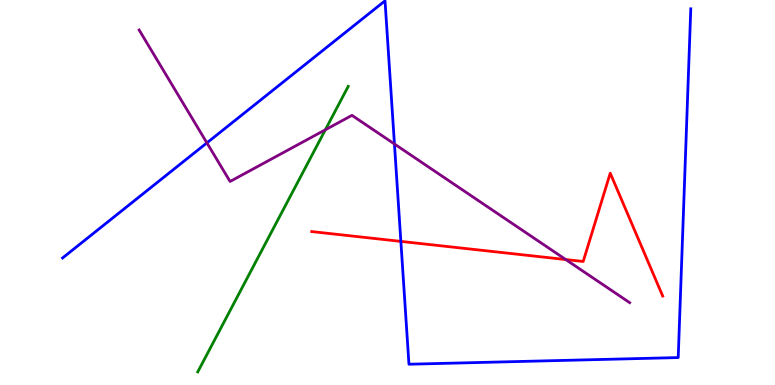[{'lines': ['blue', 'red'], 'intersections': [{'x': 5.17, 'y': 3.73}]}, {'lines': ['green', 'red'], 'intersections': []}, {'lines': ['purple', 'red'], 'intersections': [{'x': 7.3, 'y': 3.26}]}, {'lines': ['blue', 'green'], 'intersections': []}, {'lines': ['blue', 'purple'], 'intersections': [{'x': 2.67, 'y': 6.29}, {'x': 5.09, 'y': 6.26}]}, {'lines': ['green', 'purple'], 'intersections': [{'x': 4.2, 'y': 6.63}]}]